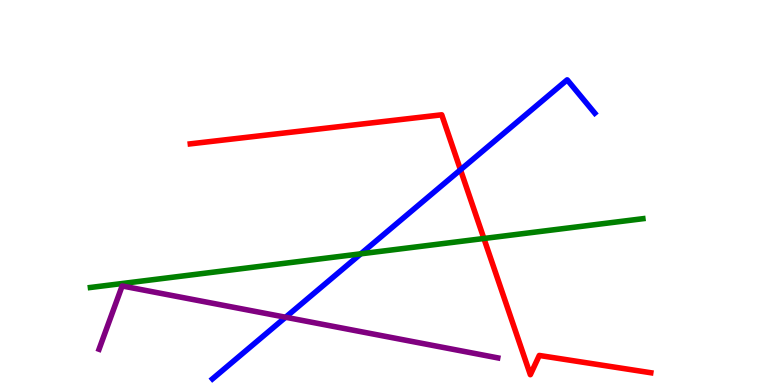[{'lines': ['blue', 'red'], 'intersections': [{'x': 5.94, 'y': 5.59}]}, {'lines': ['green', 'red'], 'intersections': [{'x': 6.24, 'y': 3.81}]}, {'lines': ['purple', 'red'], 'intersections': []}, {'lines': ['blue', 'green'], 'intersections': [{'x': 4.66, 'y': 3.41}]}, {'lines': ['blue', 'purple'], 'intersections': [{'x': 3.68, 'y': 1.76}]}, {'lines': ['green', 'purple'], 'intersections': []}]